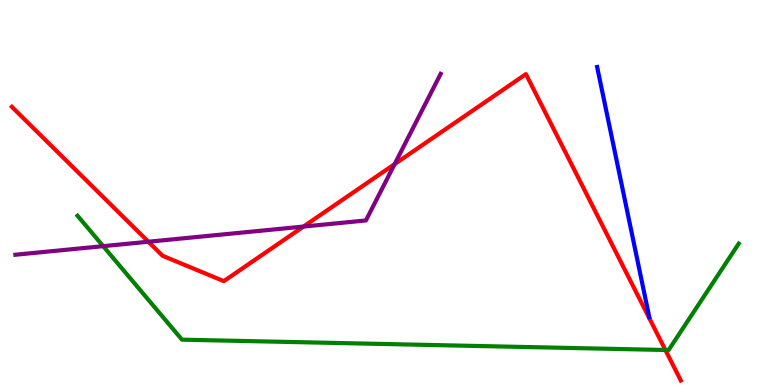[{'lines': ['blue', 'red'], 'intersections': []}, {'lines': ['green', 'red'], 'intersections': [{'x': 8.59, 'y': 0.909}]}, {'lines': ['purple', 'red'], 'intersections': [{'x': 1.91, 'y': 3.72}, {'x': 3.92, 'y': 4.12}, {'x': 5.09, 'y': 5.74}]}, {'lines': ['blue', 'green'], 'intersections': []}, {'lines': ['blue', 'purple'], 'intersections': []}, {'lines': ['green', 'purple'], 'intersections': [{'x': 1.33, 'y': 3.61}]}]